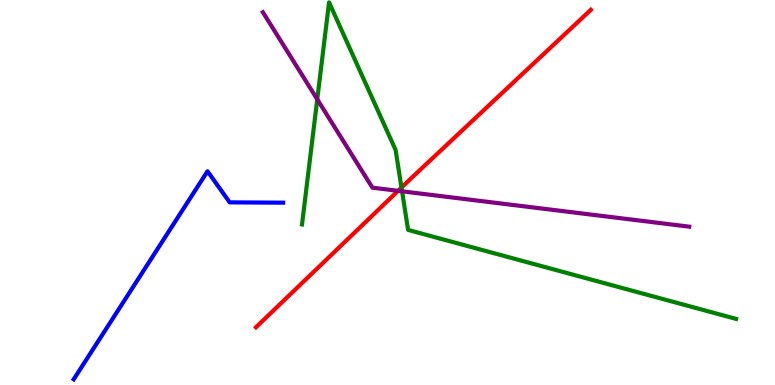[{'lines': ['blue', 'red'], 'intersections': []}, {'lines': ['green', 'red'], 'intersections': [{'x': 5.18, 'y': 5.13}]}, {'lines': ['purple', 'red'], 'intersections': [{'x': 5.14, 'y': 5.04}]}, {'lines': ['blue', 'green'], 'intersections': []}, {'lines': ['blue', 'purple'], 'intersections': []}, {'lines': ['green', 'purple'], 'intersections': [{'x': 4.09, 'y': 7.42}, {'x': 5.19, 'y': 5.03}]}]